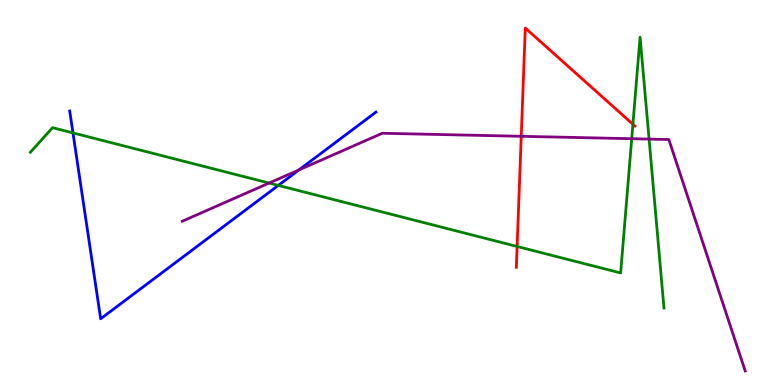[{'lines': ['blue', 'red'], 'intersections': []}, {'lines': ['green', 'red'], 'intersections': [{'x': 6.67, 'y': 3.6}, {'x': 8.17, 'y': 6.77}]}, {'lines': ['purple', 'red'], 'intersections': [{'x': 6.73, 'y': 6.46}]}, {'lines': ['blue', 'green'], 'intersections': [{'x': 0.942, 'y': 6.55}, {'x': 3.59, 'y': 5.18}]}, {'lines': ['blue', 'purple'], 'intersections': [{'x': 3.86, 'y': 5.59}]}, {'lines': ['green', 'purple'], 'intersections': [{'x': 3.47, 'y': 5.25}, {'x': 8.15, 'y': 6.4}, {'x': 8.38, 'y': 6.39}]}]